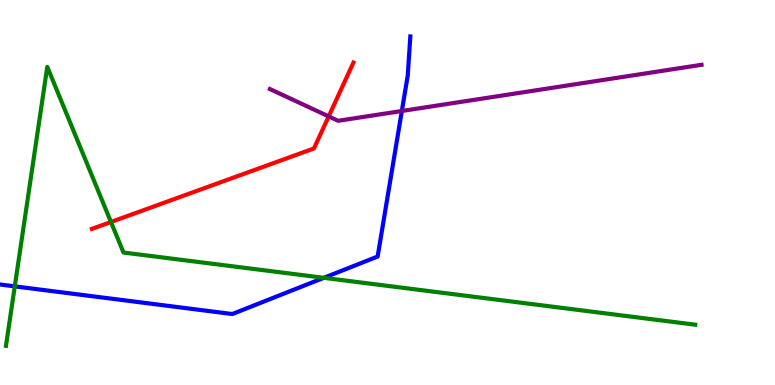[{'lines': ['blue', 'red'], 'intersections': []}, {'lines': ['green', 'red'], 'intersections': [{'x': 1.43, 'y': 4.23}]}, {'lines': ['purple', 'red'], 'intersections': [{'x': 4.24, 'y': 6.98}]}, {'lines': ['blue', 'green'], 'intersections': [{'x': 0.191, 'y': 2.56}, {'x': 4.18, 'y': 2.78}]}, {'lines': ['blue', 'purple'], 'intersections': [{'x': 5.19, 'y': 7.12}]}, {'lines': ['green', 'purple'], 'intersections': []}]